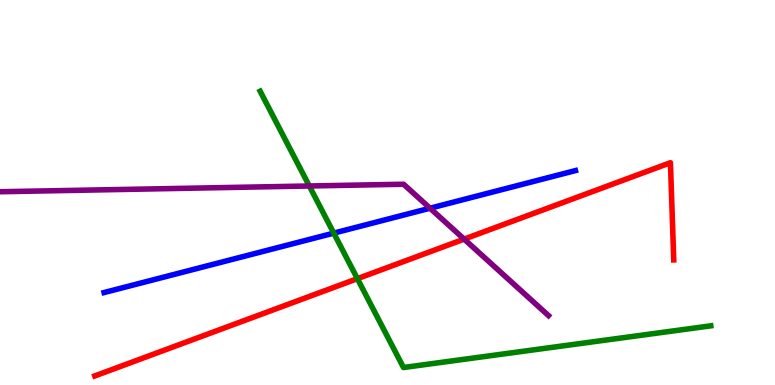[{'lines': ['blue', 'red'], 'intersections': []}, {'lines': ['green', 'red'], 'intersections': [{'x': 4.61, 'y': 2.76}]}, {'lines': ['purple', 'red'], 'intersections': [{'x': 5.99, 'y': 3.79}]}, {'lines': ['blue', 'green'], 'intersections': [{'x': 4.31, 'y': 3.94}]}, {'lines': ['blue', 'purple'], 'intersections': [{'x': 5.55, 'y': 4.59}]}, {'lines': ['green', 'purple'], 'intersections': [{'x': 3.99, 'y': 5.17}]}]